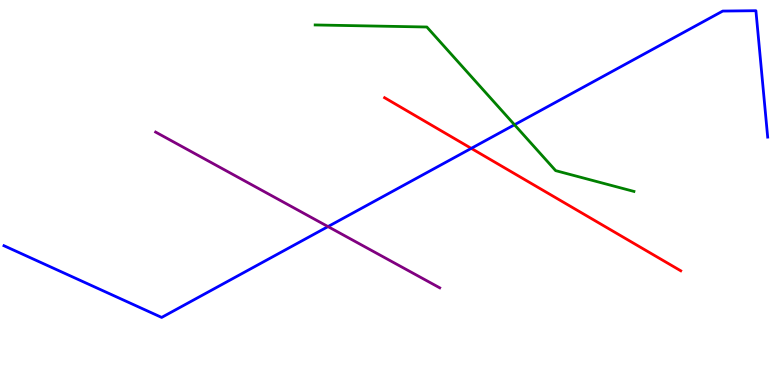[{'lines': ['blue', 'red'], 'intersections': [{'x': 6.08, 'y': 6.15}]}, {'lines': ['green', 'red'], 'intersections': []}, {'lines': ['purple', 'red'], 'intersections': []}, {'lines': ['blue', 'green'], 'intersections': [{'x': 6.64, 'y': 6.76}]}, {'lines': ['blue', 'purple'], 'intersections': [{'x': 4.23, 'y': 4.11}]}, {'lines': ['green', 'purple'], 'intersections': []}]